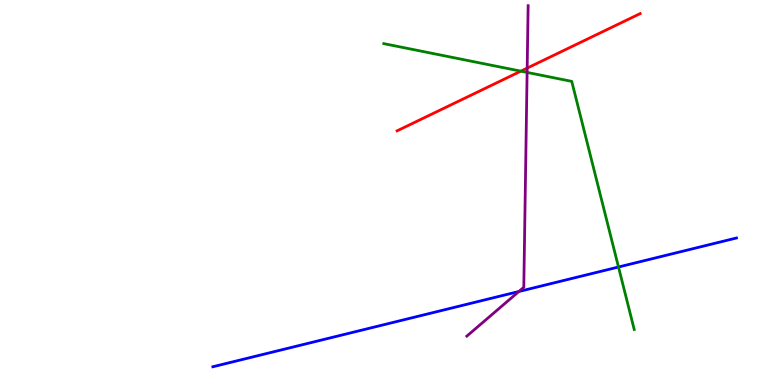[{'lines': ['blue', 'red'], 'intersections': []}, {'lines': ['green', 'red'], 'intersections': [{'x': 6.72, 'y': 8.15}]}, {'lines': ['purple', 'red'], 'intersections': [{'x': 6.8, 'y': 8.23}]}, {'lines': ['blue', 'green'], 'intersections': [{'x': 7.98, 'y': 3.06}]}, {'lines': ['blue', 'purple'], 'intersections': [{'x': 6.7, 'y': 2.43}]}, {'lines': ['green', 'purple'], 'intersections': [{'x': 6.8, 'y': 8.12}]}]